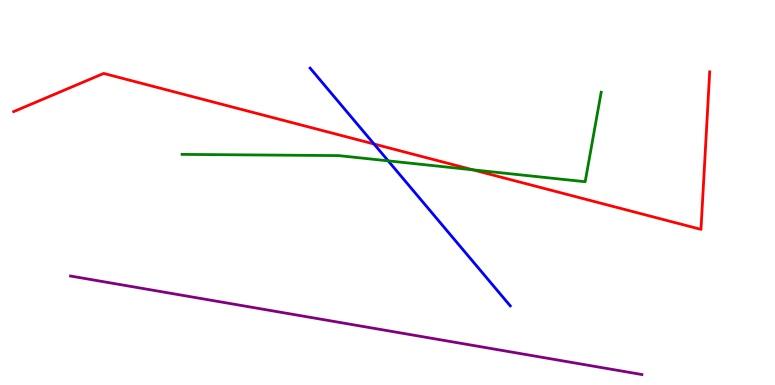[{'lines': ['blue', 'red'], 'intersections': [{'x': 4.83, 'y': 6.26}]}, {'lines': ['green', 'red'], 'intersections': [{'x': 6.1, 'y': 5.59}]}, {'lines': ['purple', 'red'], 'intersections': []}, {'lines': ['blue', 'green'], 'intersections': [{'x': 5.01, 'y': 5.82}]}, {'lines': ['blue', 'purple'], 'intersections': []}, {'lines': ['green', 'purple'], 'intersections': []}]